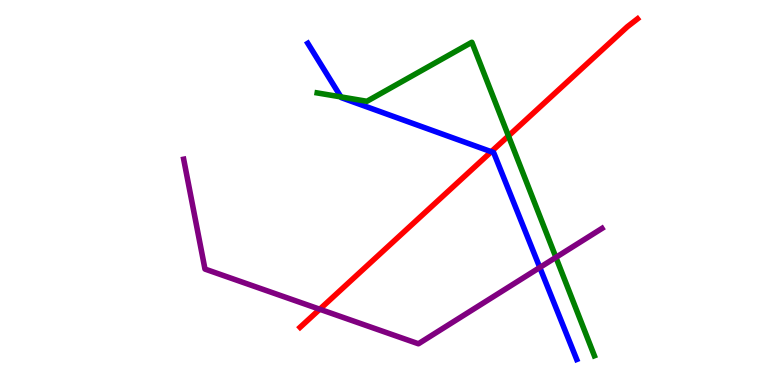[{'lines': ['blue', 'red'], 'intersections': [{'x': 6.34, 'y': 6.06}]}, {'lines': ['green', 'red'], 'intersections': [{'x': 6.56, 'y': 6.47}]}, {'lines': ['purple', 'red'], 'intersections': [{'x': 4.13, 'y': 1.97}]}, {'lines': ['blue', 'green'], 'intersections': [{'x': 4.4, 'y': 7.48}]}, {'lines': ['blue', 'purple'], 'intersections': [{'x': 6.97, 'y': 3.05}]}, {'lines': ['green', 'purple'], 'intersections': [{'x': 7.17, 'y': 3.32}]}]